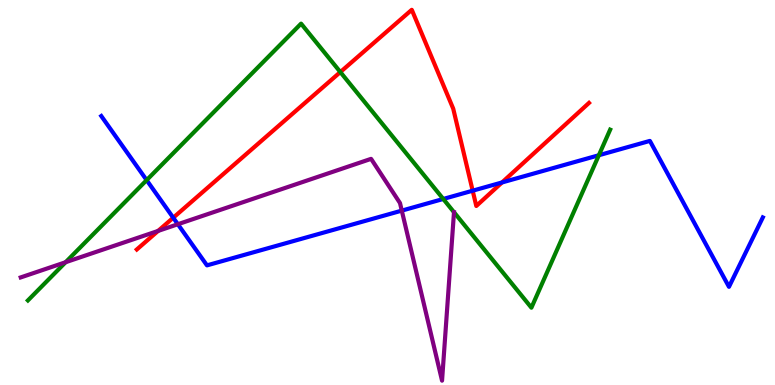[{'lines': ['blue', 'red'], 'intersections': [{'x': 2.24, 'y': 4.34}, {'x': 6.1, 'y': 5.05}, {'x': 6.48, 'y': 5.26}]}, {'lines': ['green', 'red'], 'intersections': [{'x': 4.39, 'y': 8.13}]}, {'lines': ['purple', 'red'], 'intersections': [{'x': 2.04, 'y': 4.0}]}, {'lines': ['blue', 'green'], 'intersections': [{'x': 1.89, 'y': 5.32}, {'x': 5.72, 'y': 4.83}, {'x': 7.73, 'y': 5.97}]}, {'lines': ['blue', 'purple'], 'intersections': [{'x': 2.29, 'y': 4.18}, {'x': 5.18, 'y': 4.53}]}, {'lines': ['green', 'purple'], 'intersections': [{'x': 0.847, 'y': 3.19}]}]